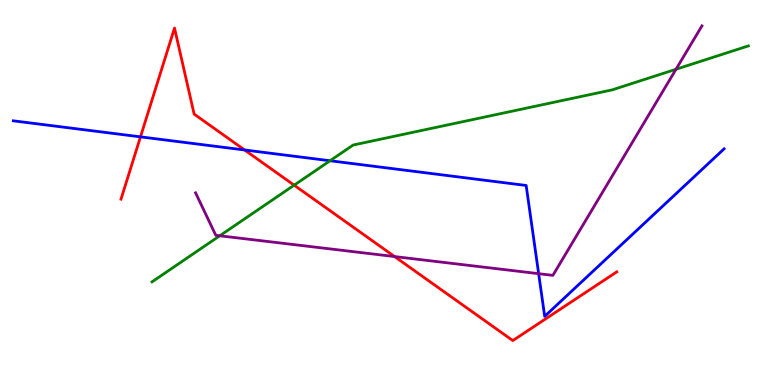[{'lines': ['blue', 'red'], 'intersections': [{'x': 1.81, 'y': 6.45}, {'x': 3.16, 'y': 6.1}]}, {'lines': ['green', 'red'], 'intersections': [{'x': 3.8, 'y': 5.19}]}, {'lines': ['purple', 'red'], 'intersections': [{'x': 5.09, 'y': 3.34}]}, {'lines': ['blue', 'green'], 'intersections': [{'x': 4.26, 'y': 5.82}]}, {'lines': ['blue', 'purple'], 'intersections': [{'x': 6.95, 'y': 2.89}]}, {'lines': ['green', 'purple'], 'intersections': [{'x': 2.84, 'y': 3.88}, {'x': 8.72, 'y': 8.2}]}]